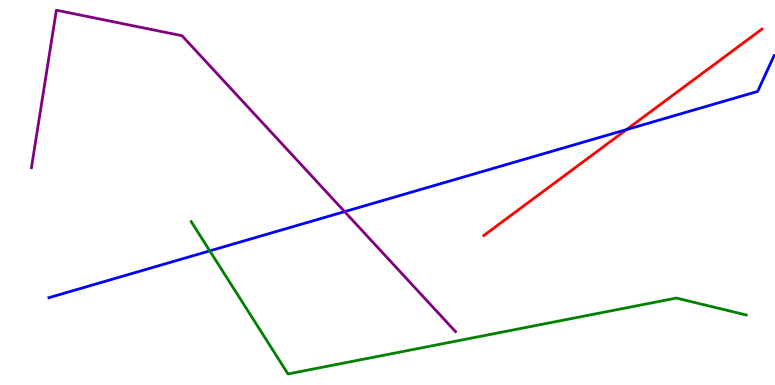[{'lines': ['blue', 'red'], 'intersections': [{'x': 8.08, 'y': 6.63}]}, {'lines': ['green', 'red'], 'intersections': []}, {'lines': ['purple', 'red'], 'intersections': []}, {'lines': ['blue', 'green'], 'intersections': [{'x': 2.71, 'y': 3.48}]}, {'lines': ['blue', 'purple'], 'intersections': [{'x': 4.45, 'y': 4.5}]}, {'lines': ['green', 'purple'], 'intersections': []}]